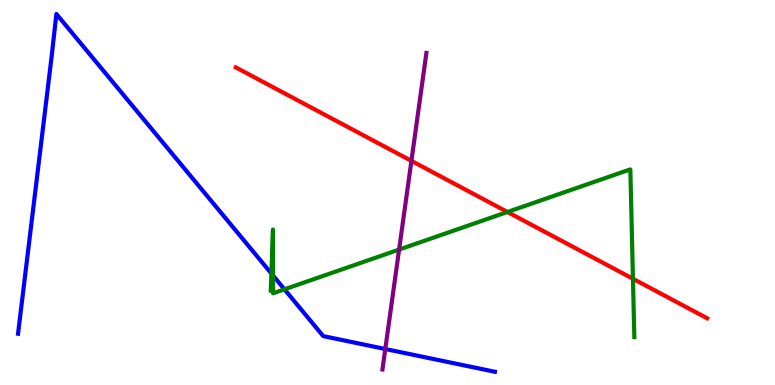[{'lines': ['blue', 'red'], 'intersections': []}, {'lines': ['green', 'red'], 'intersections': [{'x': 6.55, 'y': 4.49}, {'x': 8.17, 'y': 2.76}]}, {'lines': ['purple', 'red'], 'intersections': [{'x': 5.31, 'y': 5.82}]}, {'lines': ['blue', 'green'], 'intersections': [{'x': 3.5, 'y': 2.9}, {'x': 3.52, 'y': 2.84}, {'x': 3.67, 'y': 2.48}]}, {'lines': ['blue', 'purple'], 'intersections': [{'x': 4.97, 'y': 0.935}]}, {'lines': ['green', 'purple'], 'intersections': [{'x': 5.15, 'y': 3.52}]}]